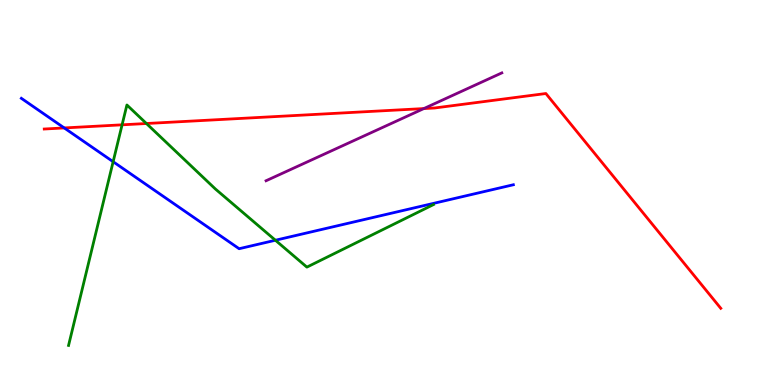[{'lines': ['blue', 'red'], 'intersections': [{'x': 0.829, 'y': 6.68}]}, {'lines': ['green', 'red'], 'intersections': [{'x': 1.58, 'y': 6.76}, {'x': 1.89, 'y': 6.79}]}, {'lines': ['purple', 'red'], 'intersections': [{'x': 5.47, 'y': 7.18}]}, {'lines': ['blue', 'green'], 'intersections': [{'x': 1.46, 'y': 5.8}, {'x': 3.55, 'y': 3.76}]}, {'lines': ['blue', 'purple'], 'intersections': []}, {'lines': ['green', 'purple'], 'intersections': []}]